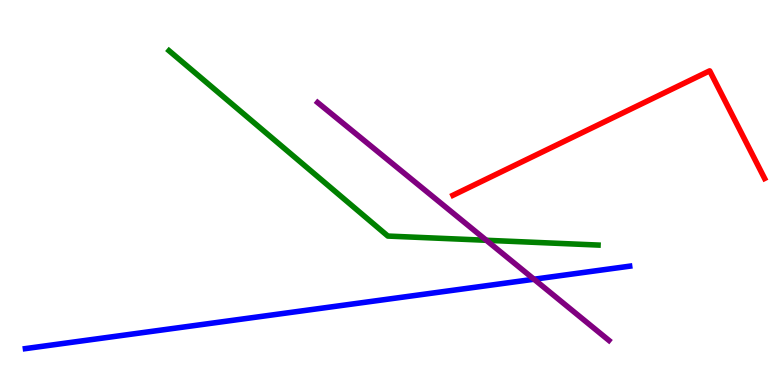[{'lines': ['blue', 'red'], 'intersections': []}, {'lines': ['green', 'red'], 'intersections': []}, {'lines': ['purple', 'red'], 'intersections': []}, {'lines': ['blue', 'green'], 'intersections': []}, {'lines': ['blue', 'purple'], 'intersections': [{'x': 6.89, 'y': 2.75}]}, {'lines': ['green', 'purple'], 'intersections': [{'x': 6.28, 'y': 3.76}]}]